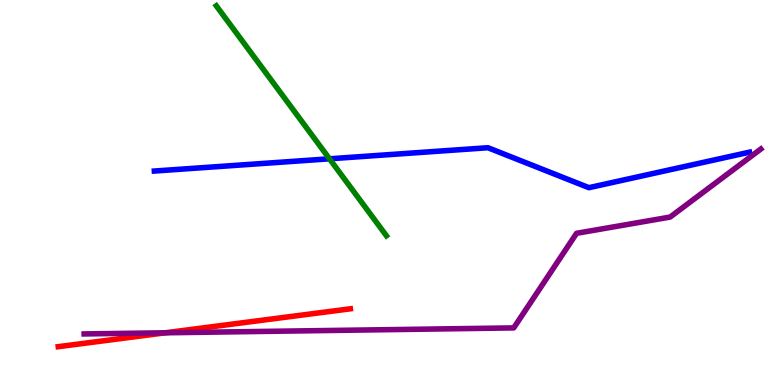[{'lines': ['blue', 'red'], 'intersections': []}, {'lines': ['green', 'red'], 'intersections': []}, {'lines': ['purple', 'red'], 'intersections': [{'x': 2.13, 'y': 1.36}]}, {'lines': ['blue', 'green'], 'intersections': [{'x': 4.25, 'y': 5.88}]}, {'lines': ['blue', 'purple'], 'intersections': []}, {'lines': ['green', 'purple'], 'intersections': []}]